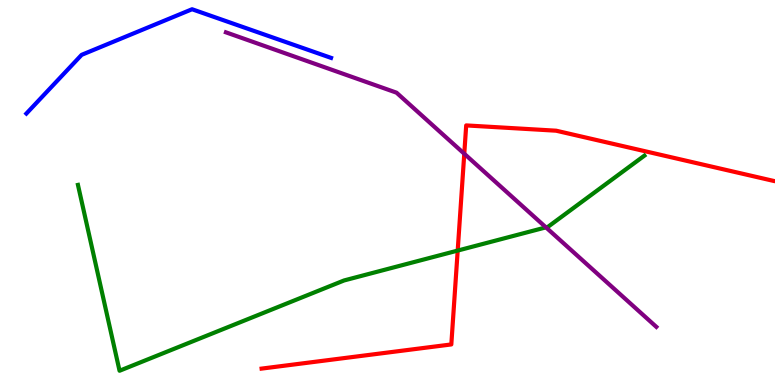[{'lines': ['blue', 'red'], 'intersections': []}, {'lines': ['green', 'red'], 'intersections': [{'x': 5.91, 'y': 3.49}]}, {'lines': ['purple', 'red'], 'intersections': [{'x': 5.99, 'y': 6.01}]}, {'lines': ['blue', 'green'], 'intersections': []}, {'lines': ['blue', 'purple'], 'intersections': []}, {'lines': ['green', 'purple'], 'intersections': [{'x': 7.04, 'y': 4.09}]}]